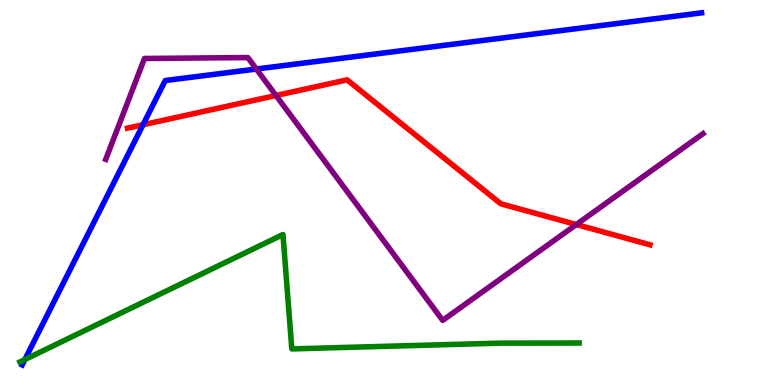[{'lines': ['blue', 'red'], 'intersections': [{'x': 1.85, 'y': 6.76}]}, {'lines': ['green', 'red'], 'intersections': []}, {'lines': ['purple', 'red'], 'intersections': [{'x': 3.56, 'y': 7.52}, {'x': 7.44, 'y': 4.17}]}, {'lines': ['blue', 'green'], 'intersections': [{'x': 0.321, 'y': 0.661}]}, {'lines': ['blue', 'purple'], 'intersections': [{'x': 3.31, 'y': 8.21}]}, {'lines': ['green', 'purple'], 'intersections': []}]